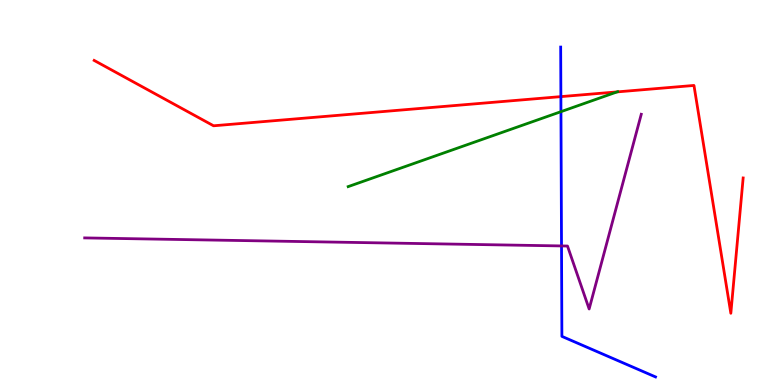[{'lines': ['blue', 'red'], 'intersections': [{'x': 7.24, 'y': 7.49}]}, {'lines': ['green', 'red'], 'intersections': [{'x': 7.96, 'y': 7.61}]}, {'lines': ['purple', 'red'], 'intersections': []}, {'lines': ['blue', 'green'], 'intersections': [{'x': 7.24, 'y': 7.1}]}, {'lines': ['blue', 'purple'], 'intersections': [{'x': 7.25, 'y': 3.61}]}, {'lines': ['green', 'purple'], 'intersections': []}]